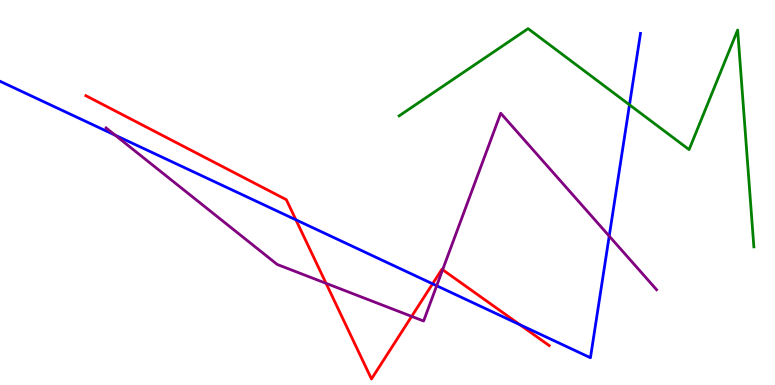[{'lines': ['blue', 'red'], 'intersections': [{'x': 3.82, 'y': 4.29}, {'x': 5.58, 'y': 2.63}, {'x': 6.71, 'y': 1.57}]}, {'lines': ['green', 'red'], 'intersections': []}, {'lines': ['purple', 'red'], 'intersections': [{'x': 4.21, 'y': 2.64}, {'x': 5.31, 'y': 1.78}, {'x': 5.71, 'y': 2.99}]}, {'lines': ['blue', 'green'], 'intersections': [{'x': 8.12, 'y': 7.28}]}, {'lines': ['blue', 'purple'], 'intersections': [{'x': 1.49, 'y': 6.49}, {'x': 5.63, 'y': 2.58}, {'x': 7.86, 'y': 3.87}]}, {'lines': ['green', 'purple'], 'intersections': []}]